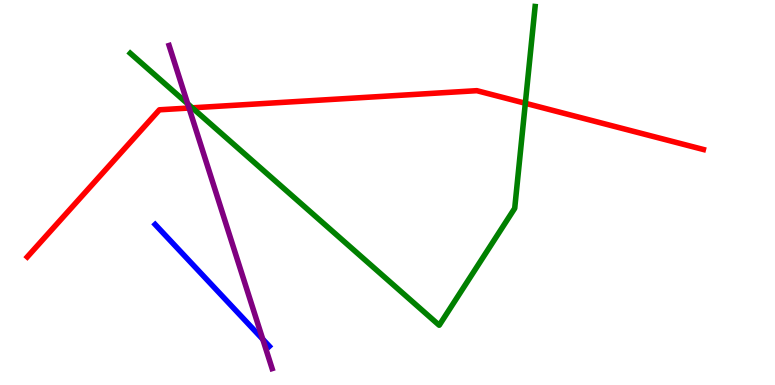[{'lines': ['blue', 'red'], 'intersections': []}, {'lines': ['green', 'red'], 'intersections': [{'x': 2.48, 'y': 7.2}, {'x': 6.78, 'y': 7.32}]}, {'lines': ['purple', 'red'], 'intersections': [{'x': 2.44, 'y': 7.19}]}, {'lines': ['blue', 'green'], 'intersections': []}, {'lines': ['blue', 'purple'], 'intersections': [{'x': 3.39, 'y': 1.19}]}, {'lines': ['green', 'purple'], 'intersections': [{'x': 2.42, 'y': 7.3}]}]